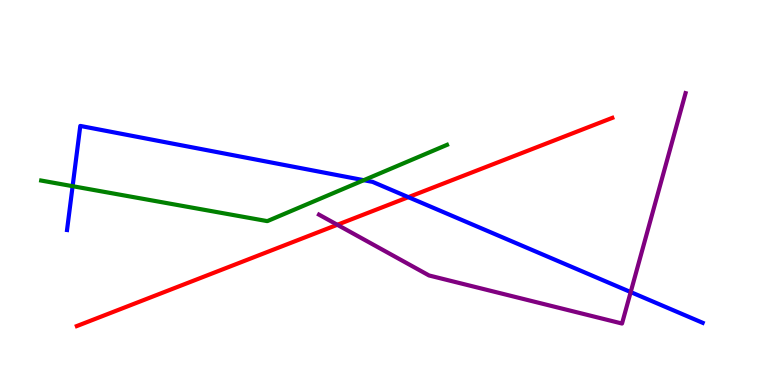[{'lines': ['blue', 'red'], 'intersections': [{'x': 5.27, 'y': 4.88}]}, {'lines': ['green', 'red'], 'intersections': []}, {'lines': ['purple', 'red'], 'intersections': [{'x': 4.35, 'y': 4.16}]}, {'lines': ['blue', 'green'], 'intersections': [{'x': 0.937, 'y': 5.16}, {'x': 4.69, 'y': 5.32}]}, {'lines': ['blue', 'purple'], 'intersections': [{'x': 8.14, 'y': 2.41}]}, {'lines': ['green', 'purple'], 'intersections': []}]